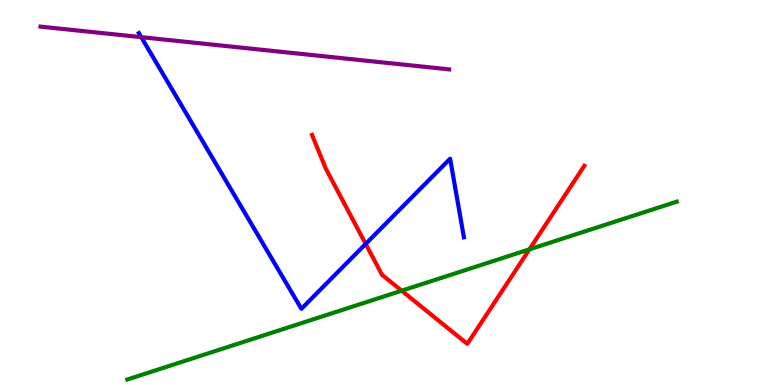[{'lines': ['blue', 'red'], 'intersections': [{'x': 4.72, 'y': 3.66}]}, {'lines': ['green', 'red'], 'intersections': [{'x': 5.18, 'y': 2.45}, {'x': 6.83, 'y': 3.52}]}, {'lines': ['purple', 'red'], 'intersections': []}, {'lines': ['blue', 'green'], 'intersections': []}, {'lines': ['blue', 'purple'], 'intersections': [{'x': 1.82, 'y': 9.03}]}, {'lines': ['green', 'purple'], 'intersections': []}]